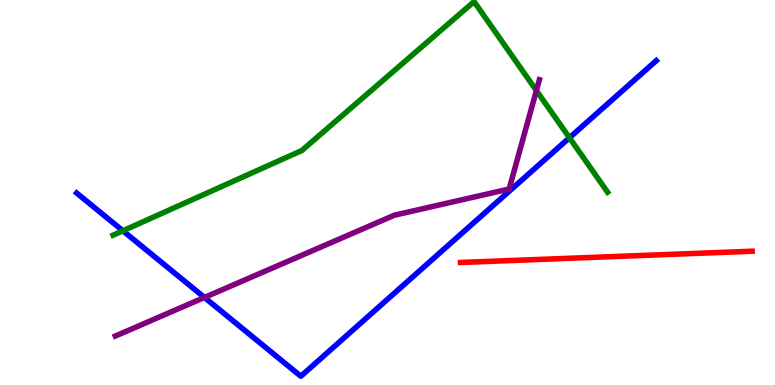[{'lines': ['blue', 'red'], 'intersections': []}, {'lines': ['green', 'red'], 'intersections': []}, {'lines': ['purple', 'red'], 'intersections': []}, {'lines': ['blue', 'green'], 'intersections': [{'x': 1.59, 'y': 4.0}, {'x': 7.35, 'y': 6.42}]}, {'lines': ['blue', 'purple'], 'intersections': [{'x': 2.64, 'y': 2.27}]}, {'lines': ['green', 'purple'], 'intersections': [{'x': 6.92, 'y': 7.65}]}]